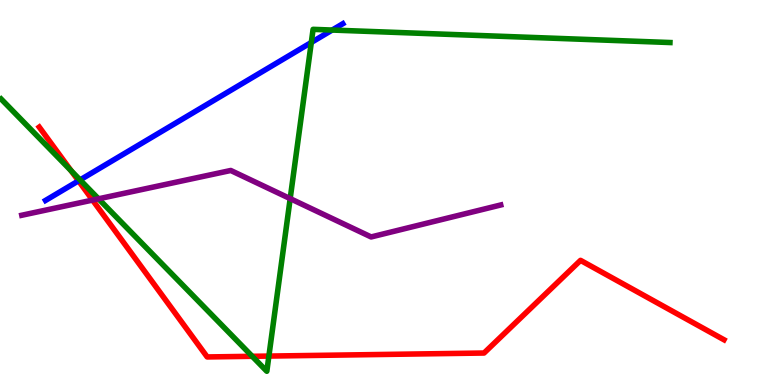[{'lines': ['blue', 'red'], 'intersections': [{'x': 1.01, 'y': 5.3}]}, {'lines': ['green', 'red'], 'intersections': [{'x': 0.918, 'y': 5.56}, {'x': 3.25, 'y': 0.745}, {'x': 3.47, 'y': 0.751}]}, {'lines': ['purple', 'red'], 'intersections': [{'x': 1.19, 'y': 4.8}]}, {'lines': ['blue', 'green'], 'intersections': [{'x': 1.03, 'y': 5.33}, {'x': 4.02, 'y': 8.9}, {'x': 4.29, 'y': 9.22}]}, {'lines': ['blue', 'purple'], 'intersections': []}, {'lines': ['green', 'purple'], 'intersections': [{'x': 1.27, 'y': 4.84}, {'x': 3.74, 'y': 4.84}]}]